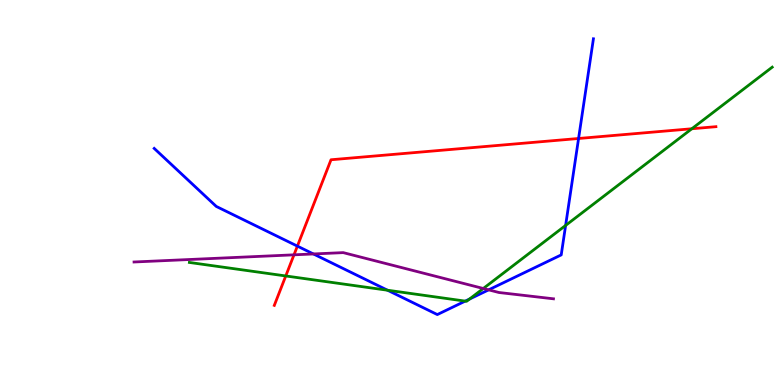[{'lines': ['blue', 'red'], 'intersections': [{'x': 3.84, 'y': 3.61}, {'x': 7.47, 'y': 6.4}]}, {'lines': ['green', 'red'], 'intersections': [{'x': 3.69, 'y': 2.83}, {'x': 8.93, 'y': 6.66}]}, {'lines': ['purple', 'red'], 'intersections': [{'x': 3.79, 'y': 3.38}]}, {'lines': ['blue', 'green'], 'intersections': [{'x': 5.0, 'y': 2.46}, {'x': 6.0, 'y': 2.18}, {'x': 6.06, 'y': 2.23}, {'x': 7.3, 'y': 4.14}]}, {'lines': ['blue', 'purple'], 'intersections': [{'x': 4.04, 'y': 3.4}, {'x': 6.3, 'y': 2.47}]}, {'lines': ['green', 'purple'], 'intersections': [{'x': 6.24, 'y': 2.51}]}]